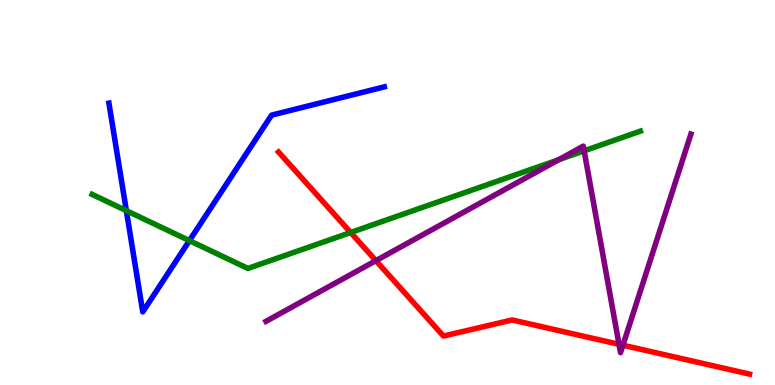[{'lines': ['blue', 'red'], 'intersections': []}, {'lines': ['green', 'red'], 'intersections': [{'x': 4.52, 'y': 3.96}]}, {'lines': ['purple', 'red'], 'intersections': [{'x': 4.85, 'y': 3.23}, {'x': 7.99, 'y': 1.06}, {'x': 8.04, 'y': 1.03}]}, {'lines': ['blue', 'green'], 'intersections': [{'x': 1.63, 'y': 4.53}, {'x': 2.44, 'y': 3.75}]}, {'lines': ['blue', 'purple'], 'intersections': []}, {'lines': ['green', 'purple'], 'intersections': [{'x': 7.21, 'y': 5.85}, {'x': 7.54, 'y': 6.08}]}]